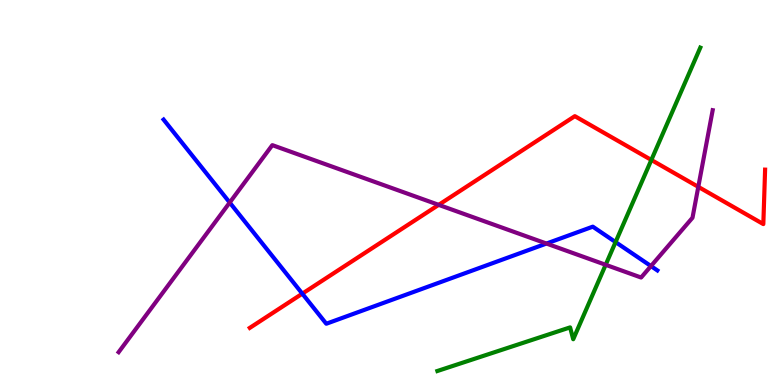[{'lines': ['blue', 'red'], 'intersections': [{'x': 3.9, 'y': 2.37}]}, {'lines': ['green', 'red'], 'intersections': [{'x': 8.4, 'y': 5.85}]}, {'lines': ['purple', 'red'], 'intersections': [{'x': 5.66, 'y': 4.68}, {'x': 9.01, 'y': 5.15}]}, {'lines': ['blue', 'green'], 'intersections': [{'x': 7.94, 'y': 3.71}]}, {'lines': ['blue', 'purple'], 'intersections': [{'x': 2.96, 'y': 4.74}, {'x': 7.05, 'y': 3.67}, {'x': 8.4, 'y': 3.09}]}, {'lines': ['green', 'purple'], 'intersections': [{'x': 7.82, 'y': 3.12}]}]